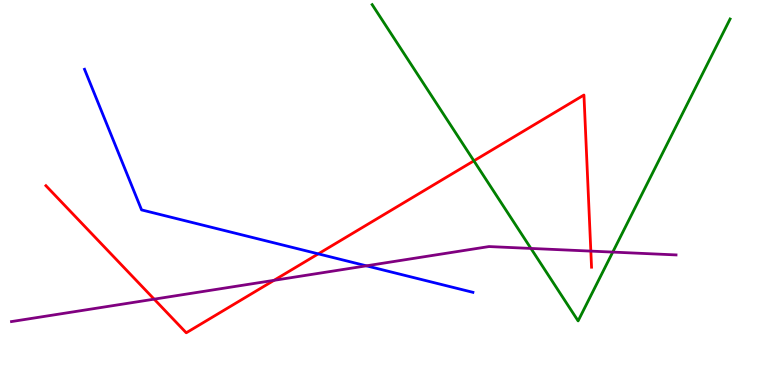[{'lines': ['blue', 'red'], 'intersections': [{'x': 4.11, 'y': 3.41}]}, {'lines': ['green', 'red'], 'intersections': [{'x': 6.11, 'y': 5.82}]}, {'lines': ['purple', 'red'], 'intersections': [{'x': 1.99, 'y': 2.23}, {'x': 3.54, 'y': 2.72}, {'x': 7.62, 'y': 3.48}]}, {'lines': ['blue', 'green'], 'intersections': []}, {'lines': ['blue', 'purple'], 'intersections': [{'x': 4.73, 'y': 3.1}]}, {'lines': ['green', 'purple'], 'intersections': [{'x': 6.85, 'y': 3.55}, {'x': 7.91, 'y': 3.45}]}]